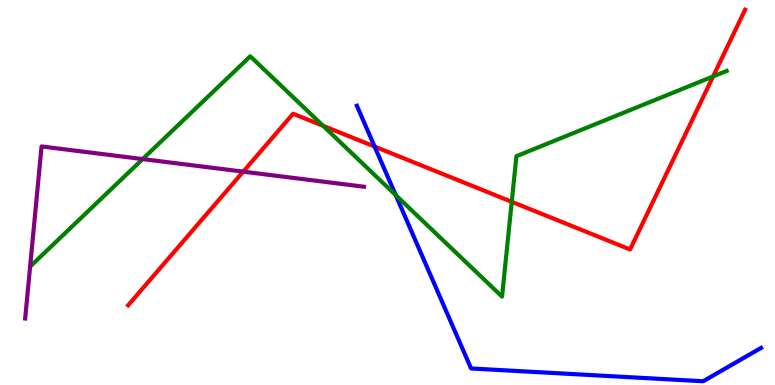[{'lines': ['blue', 'red'], 'intersections': [{'x': 4.83, 'y': 6.19}]}, {'lines': ['green', 'red'], 'intersections': [{'x': 4.17, 'y': 6.73}, {'x': 6.6, 'y': 4.76}, {'x': 9.2, 'y': 8.01}]}, {'lines': ['purple', 'red'], 'intersections': [{'x': 3.14, 'y': 5.54}]}, {'lines': ['blue', 'green'], 'intersections': [{'x': 5.11, 'y': 4.93}]}, {'lines': ['blue', 'purple'], 'intersections': []}, {'lines': ['green', 'purple'], 'intersections': [{'x': 1.84, 'y': 5.87}]}]